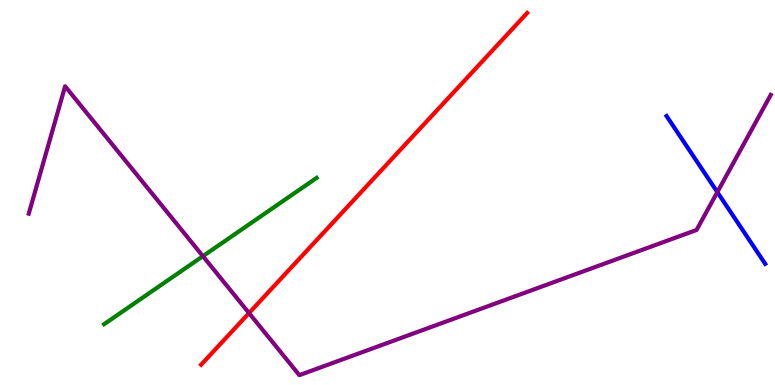[{'lines': ['blue', 'red'], 'intersections': []}, {'lines': ['green', 'red'], 'intersections': []}, {'lines': ['purple', 'red'], 'intersections': [{'x': 3.21, 'y': 1.87}]}, {'lines': ['blue', 'green'], 'intersections': []}, {'lines': ['blue', 'purple'], 'intersections': [{'x': 9.26, 'y': 5.01}]}, {'lines': ['green', 'purple'], 'intersections': [{'x': 2.62, 'y': 3.35}]}]